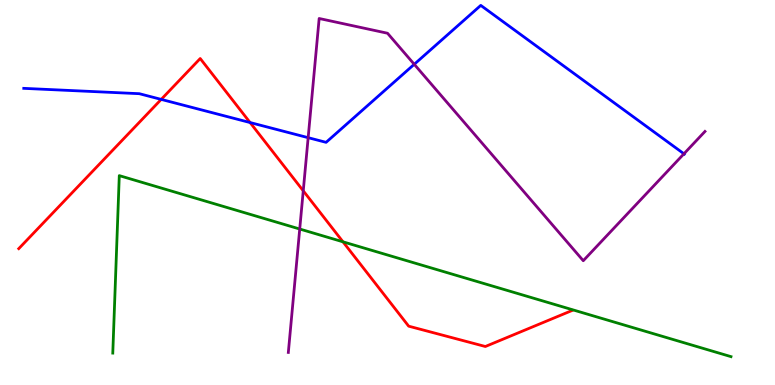[{'lines': ['blue', 'red'], 'intersections': [{'x': 2.08, 'y': 7.42}, {'x': 3.23, 'y': 6.82}]}, {'lines': ['green', 'red'], 'intersections': [{'x': 4.43, 'y': 3.72}]}, {'lines': ['purple', 'red'], 'intersections': [{'x': 3.91, 'y': 5.04}]}, {'lines': ['blue', 'green'], 'intersections': []}, {'lines': ['blue', 'purple'], 'intersections': [{'x': 3.98, 'y': 6.42}, {'x': 5.35, 'y': 8.33}, {'x': 8.83, 'y': 6.01}]}, {'lines': ['green', 'purple'], 'intersections': [{'x': 3.87, 'y': 4.05}]}]